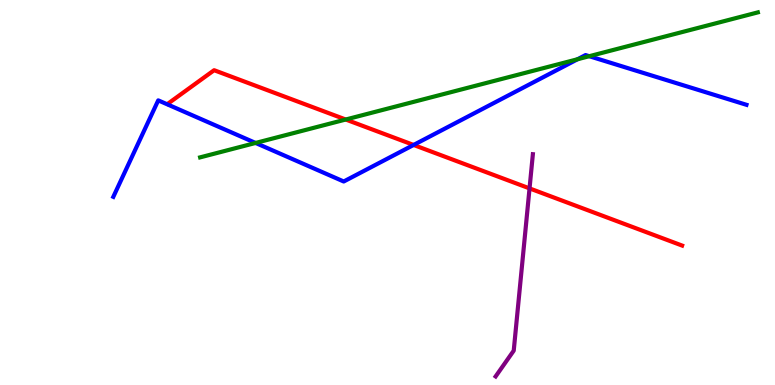[{'lines': ['blue', 'red'], 'intersections': [{'x': 5.34, 'y': 6.23}]}, {'lines': ['green', 'red'], 'intersections': [{'x': 4.46, 'y': 6.9}]}, {'lines': ['purple', 'red'], 'intersections': [{'x': 6.83, 'y': 5.11}]}, {'lines': ['blue', 'green'], 'intersections': [{'x': 3.3, 'y': 6.29}, {'x': 7.45, 'y': 8.46}, {'x': 7.6, 'y': 8.54}]}, {'lines': ['blue', 'purple'], 'intersections': []}, {'lines': ['green', 'purple'], 'intersections': []}]